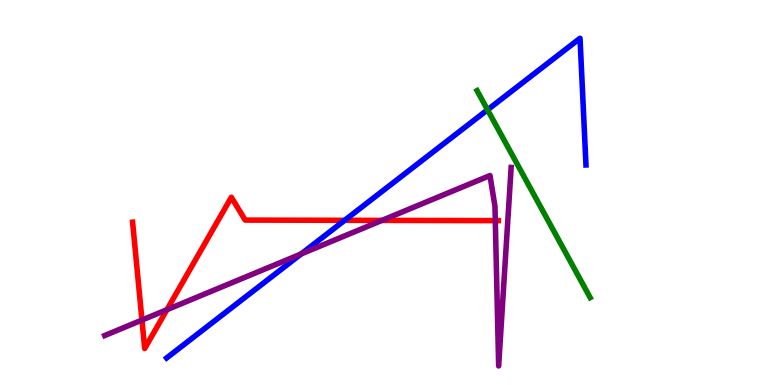[{'lines': ['blue', 'red'], 'intersections': [{'x': 4.45, 'y': 4.28}]}, {'lines': ['green', 'red'], 'intersections': []}, {'lines': ['purple', 'red'], 'intersections': [{'x': 1.83, 'y': 1.69}, {'x': 2.15, 'y': 1.96}, {'x': 4.93, 'y': 4.28}, {'x': 6.39, 'y': 4.27}]}, {'lines': ['blue', 'green'], 'intersections': [{'x': 6.29, 'y': 7.15}]}, {'lines': ['blue', 'purple'], 'intersections': [{'x': 3.89, 'y': 3.4}]}, {'lines': ['green', 'purple'], 'intersections': []}]